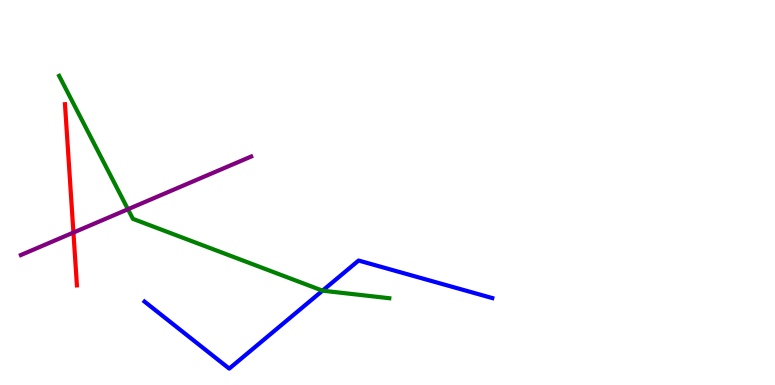[{'lines': ['blue', 'red'], 'intersections': []}, {'lines': ['green', 'red'], 'intersections': []}, {'lines': ['purple', 'red'], 'intersections': [{'x': 0.948, 'y': 3.96}]}, {'lines': ['blue', 'green'], 'intersections': [{'x': 4.16, 'y': 2.45}]}, {'lines': ['blue', 'purple'], 'intersections': []}, {'lines': ['green', 'purple'], 'intersections': [{'x': 1.65, 'y': 4.57}]}]